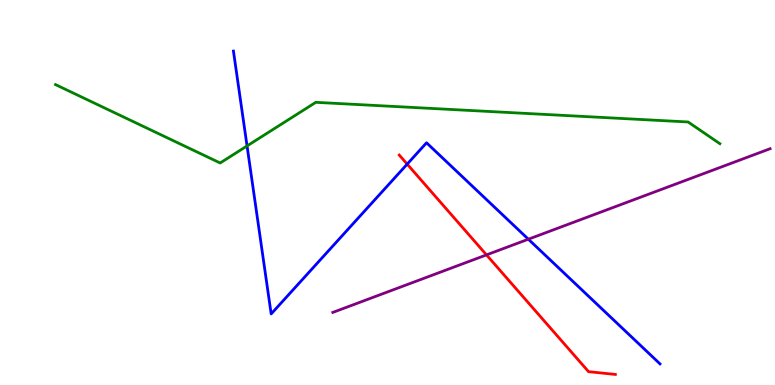[{'lines': ['blue', 'red'], 'intersections': [{'x': 5.25, 'y': 5.74}]}, {'lines': ['green', 'red'], 'intersections': []}, {'lines': ['purple', 'red'], 'intersections': [{'x': 6.28, 'y': 3.38}]}, {'lines': ['blue', 'green'], 'intersections': [{'x': 3.19, 'y': 6.21}]}, {'lines': ['blue', 'purple'], 'intersections': [{'x': 6.82, 'y': 3.79}]}, {'lines': ['green', 'purple'], 'intersections': []}]